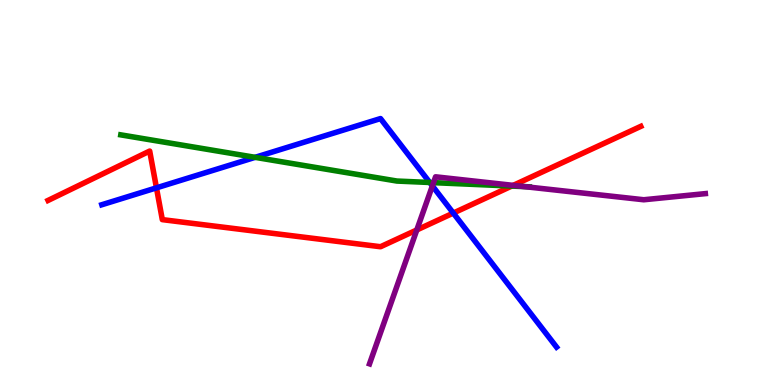[{'lines': ['blue', 'red'], 'intersections': [{'x': 2.02, 'y': 5.12}, {'x': 5.85, 'y': 4.47}]}, {'lines': ['green', 'red'], 'intersections': [{'x': 6.6, 'y': 5.17}]}, {'lines': ['purple', 'red'], 'intersections': [{'x': 5.38, 'y': 4.03}, {'x': 6.62, 'y': 5.19}]}, {'lines': ['blue', 'green'], 'intersections': [{'x': 3.29, 'y': 5.91}, {'x': 5.54, 'y': 5.26}]}, {'lines': ['blue', 'purple'], 'intersections': [{'x': 5.58, 'y': 5.17}]}, {'lines': ['green', 'purple'], 'intersections': [{'x': 5.59, 'y': 5.26}, {'x': 6.77, 'y': 5.15}]}]